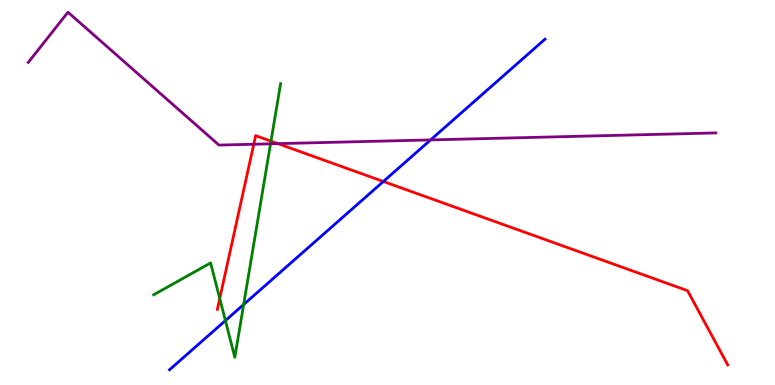[{'lines': ['blue', 'red'], 'intersections': [{'x': 4.95, 'y': 5.29}]}, {'lines': ['green', 'red'], 'intersections': [{'x': 2.84, 'y': 2.25}, {'x': 3.5, 'y': 6.33}]}, {'lines': ['purple', 'red'], 'intersections': [{'x': 3.27, 'y': 6.25}, {'x': 3.59, 'y': 6.27}]}, {'lines': ['blue', 'green'], 'intersections': [{'x': 2.91, 'y': 1.67}, {'x': 3.14, 'y': 2.09}]}, {'lines': ['blue', 'purple'], 'intersections': [{'x': 5.56, 'y': 6.37}]}, {'lines': ['green', 'purple'], 'intersections': [{'x': 3.49, 'y': 6.26}]}]